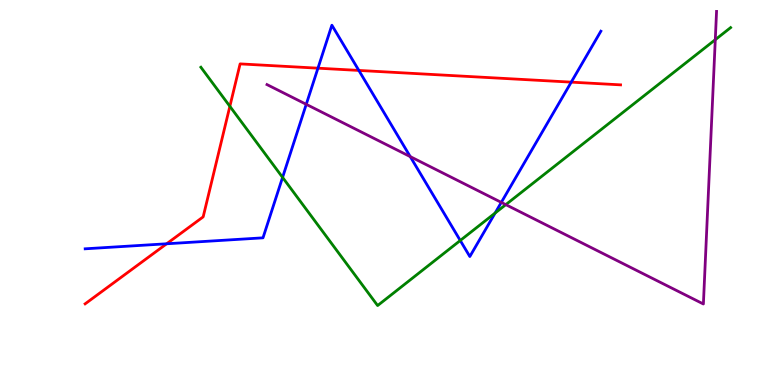[{'lines': ['blue', 'red'], 'intersections': [{'x': 2.15, 'y': 3.67}, {'x': 4.1, 'y': 8.23}, {'x': 4.63, 'y': 8.17}, {'x': 7.37, 'y': 7.87}]}, {'lines': ['green', 'red'], 'intersections': [{'x': 2.97, 'y': 7.24}]}, {'lines': ['purple', 'red'], 'intersections': []}, {'lines': ['blue', 'green'], 'intersections': [{'x': 3.65, 'y': 5.39}, {'x': 5.94, 'y': 3.75}, {'x': 6.39, 'y': 4.47}]}, {'lines': ['blue', 'purple'], 'intersections': [{'x': 3.95, 'y': 7.29}, {'x': 5.29, 'y': 5.93}, {'x': 6.47, 'y': 4.74}]}, {'lines': ['green', 'purple'], 'intersections': [{'x': 6.53, 'y': 4.68}, {'x': 9.23, 'y': 8.97}]}]